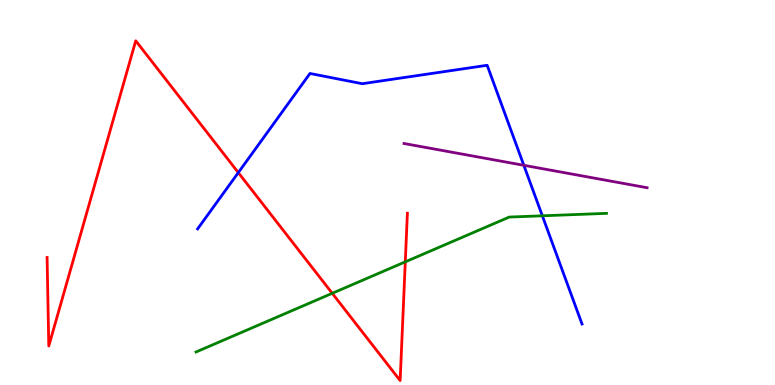[{'lines': ['blue', 'red'], 'intersections': [{'x': 3.08, 'y': 5.52}]}, {'lines': ['green', 'red'], 'intersections': [{'x': 4.29, 'y': 2.38}, {'x': 5.23, 'y': 3.2}]}, {'lines': ['purple', 'red'], 'intersections': []}, {'lines': ['blue', 'green'], 'intersections': [{'x': 7.0, 'y': 4.39}]}, {'lines': ['blue', 'purple'], 'intersections': [{'x': 6.76, 'y': 5.71}]}, {'lines': ['green', 'purple'], 'intersections': []}]